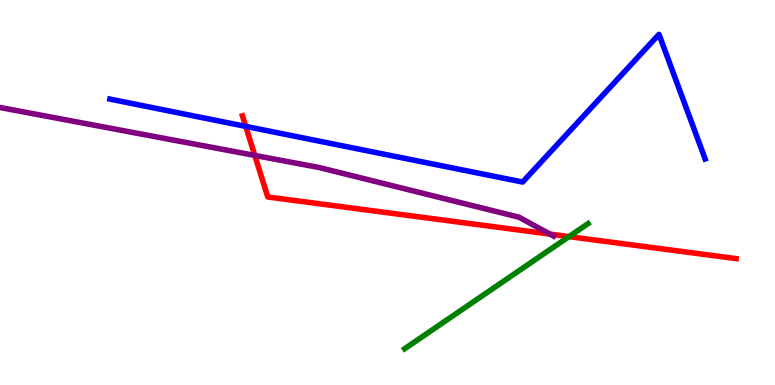[{'lines': ['blue', 'red'], 'intersections': [{'x': 3.17, 'y': 6.72}]}, {'lines': ['green', 'red'], 'intersections': [{'x': 7.34, 'y': 3.85}]}, {'lines': ['purple', 'red'], 'intersections': [{'x': 3.29, 'y': 5.96}, {'x': 7.1, 'y': 3.92}]}, {'lines': ['blue', 'green'], 'intersections': []}, {'lines': ['blue', 'purple'], 'intersections': []}, {'lines': ['green', 'purple'], 'intersections': []}]